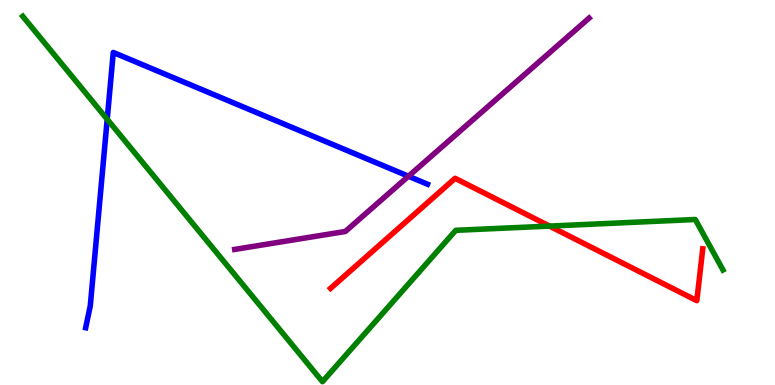[{'lines': ['blue', 'red'], 'intersections': []}, {'lines': ['green', 'red'], 'intersections': [{'x': 7.09, 'y': 4.13}]}, {'lines': ['purple', 'red'], 'intersections': []}, {'lines': ['blue', 'green'], 'intersections': [{'x': 1.38, 'y': 6.9}]}, {'lines': ['blue', 'purple'], 'intersections': [{'x': 5.27, 'y': 5.42}]}, {'lines': ['green', 'purple'], 'intersections': []}]